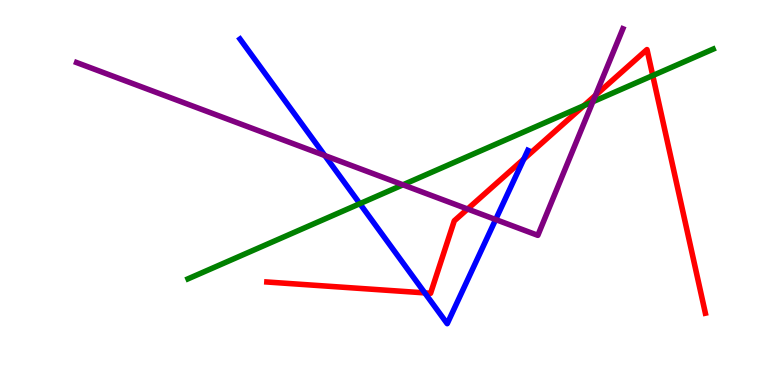[{'lines': ['blue', 'red'], 'intersections': [{'x': 5.48, 'y': 2.39}, {'x': 6.76, 'y': 5.87}]}, {'lines': ['green', 'red'], 'intersections': [{'x': 7.53, 'y': 7.26}, {'x': 8.42, 'y': 8.04}]}, {'lines': ['purple', 'red'], 'intersections': [{'x': 6.03, 'y': 4.57}, {'x': 7.68, 'y': 7.52}]}, {'lines': ['blue', 'green'], 'intersections': [{'x': 4.64, 'y': 4.71}]}, {'lines': ['blue', 'purple'], 'intersections': [{'x': 4.19, 'y': 5.96}, {'x': 6.4, 'y': 4.3}]}, {'lines': ['green', 'purple'], 'intersections': [{'x': 5.2, 'y': 5.2}, {'x': 7.65, 'y': 7.36}]}]